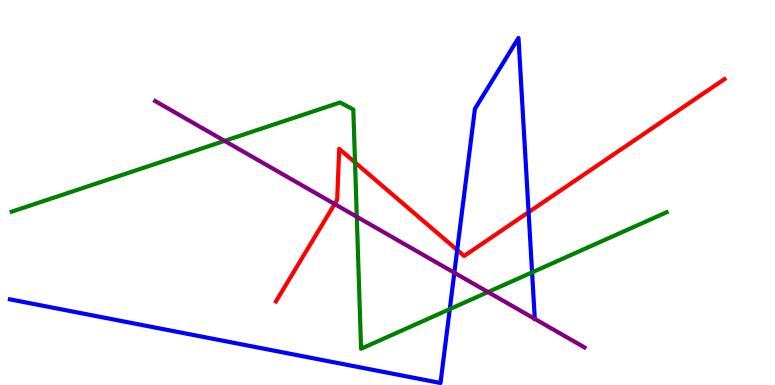[{'lines': ['blue', 'red'], 'intersections': [{'x': 5.9, 'y': 3.51}, {'x': 6.82, 'y': 4.49}]}, {'lines': ['green', 'red'], 'intersections': [{'x': 4.58, 'y': 5.78}]}, {'lines': ['purple', 'red'], 'intersections': [{'x': 4.32, 'y': 4.7}]}, {'lines': ['blue', 'green'], 'intersections': [{'x': 5.8, 'y': 1.97}, {'x': 6.87, 'y': 2.93}]}, {'lines': ['blue', 'purple'], 'intersections': [{'x': 5.86, 'y': 2.92}]}, {'lines': ['green', 'purple'], 'intersections': [{'x': 2.9, 'y': 6.34}, {'x': 4.6, 'y': 4.37}, {'x': 6.3, 'y': 2.41}]}]